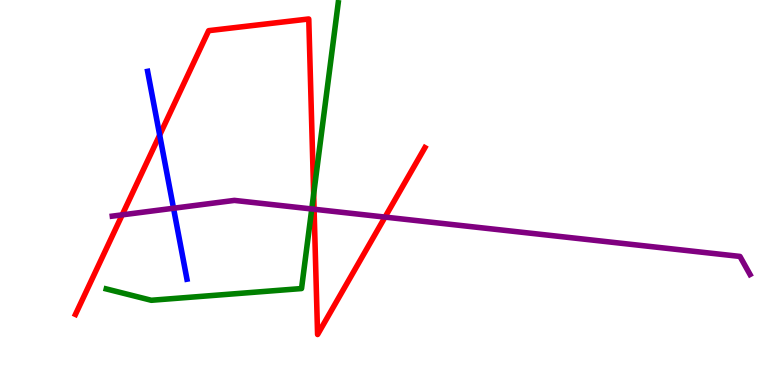[{'lines': ['blue', 'red'], 'intersections': [{'x': 2.06, 'y': 6.49}]}, {'lines': ['green', 'red'], 'intersections': [{'x': 4.05, 'y': 4.96}]}, {'lines': ['purple', 'red'], 'intersections': [{'x': 1.58, 'y': 4.42}, {'x': 4.05, 'y': 4.57}, {'x': 4.97, 'y': 4.36}]}, {'lines': ['blue', 'green'], 'intersections': []}, {'lines': ['blue', 'purple'], 'intersections': [{'x': 2.24, 'y': 4.59}]}, {'lines': ['green', 'purple'], 'intersections': [{'x': 4.02, 'y': 4.57}]}]